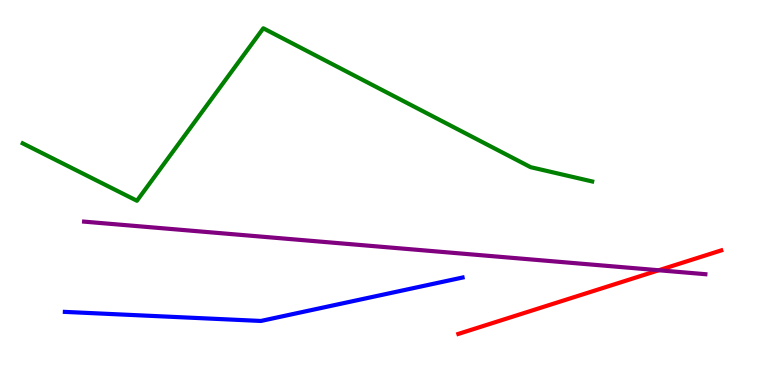[{'lines': ['blue', 'red'], 'intersections': []}, {'lines': ['green', 'red'], 'intersections': []}, {'lines': ['purple', 'red'], 'intersections': [{'x': 8.5, 'y': 2.98}]}, {'lines': ['blue', 'green'], 'intersections': []}, {'lines': ['blue', 'purple'], 'intersections': []}, {'lines': ['green', 'purple'], 'intersections': []}]